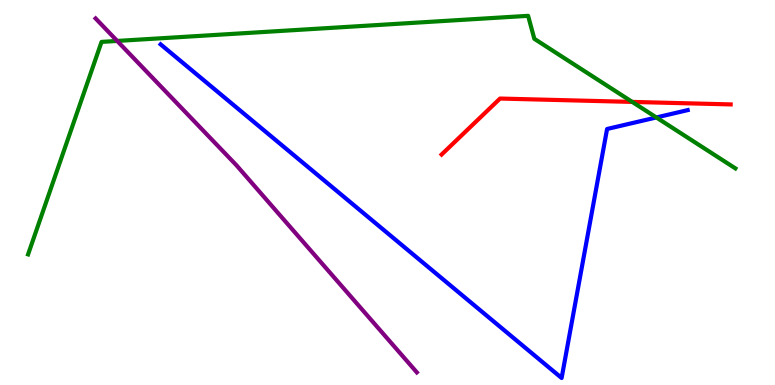[{'lines': ['blue', 'red'], 'intersections': []}, {'lines': ['green', 'red'], 'intersections': [{'x': 8.16, 'y': 7.35}]}, {'lines': ['purple', 'red'], 'intersections': []}, {'lines': ['blue', 'green'], 'intersections': [{'x': 8.47, 'y': 6.95}]}, {'lines': ['blue', 'purple'], 'intersections': []}, {'lines': ['green', 'purple'], 'intersections': [{'x': 1.51, 'y': 8.94}]}]